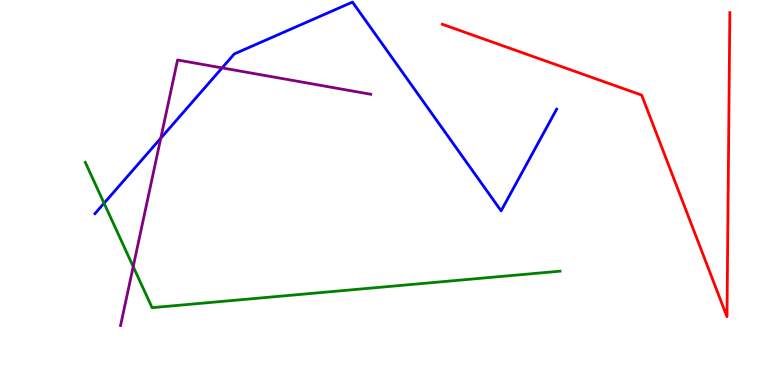[{'lines': ['blue', 'red'], 'intersections': []}, {'lines': ['green', 'red'], 'intersections': []}, {'lines': ['purple', 'red'], 'intersections': []}, {'lines': ['blue', 'green'], 'intersections': [{'x': 1.34, 'y': 4.72}]}, {'lines': ['blue', 'purple'], 'intersections': [{'x': 2.07, 'y': 6.41}, {'x': 2.87, 'y': 8.24}]}, {'lines': ['green', 'purple'], 'intersections': [{'x': 1.72, 'y': 3.08}]}]